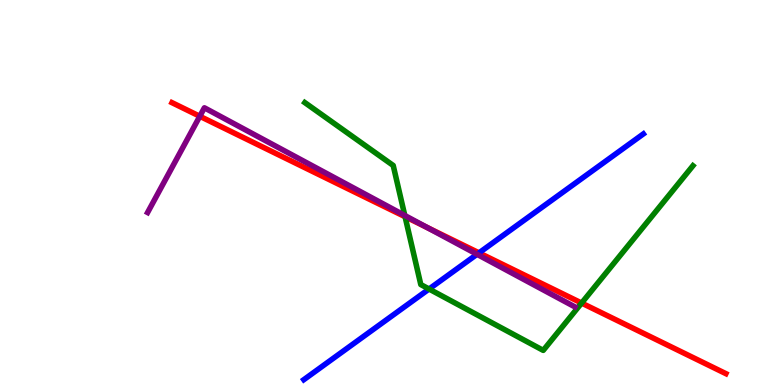[{'lines': ['blue', 'red'], 'intersections': [{'x': 6.18, 'y': 3.43}]}, {'lines': ['green', 'red'], 'intersections': [{'x': 5.23, 'y': 4.37}, {'x': 7.5, 'y': 2.13}]}, {'lines': ['purple', 'red'], 'intersections': [{'x': 2.58, 'y': 6.98}, {'x': 5.51, 'y': 4.09}]}, {'lines': ['blue', 'green'], 'intersections': [{'x': 5.54, 'y': 2.49}]}, {'lines': ['blue', 'purple'], 'intersections': [{'x': 6.16, 'y': 3.39}]}, {'lines': ['green', 'purple'], 'intersections': [{'x': 5.22, 'y': 4.4}]}]